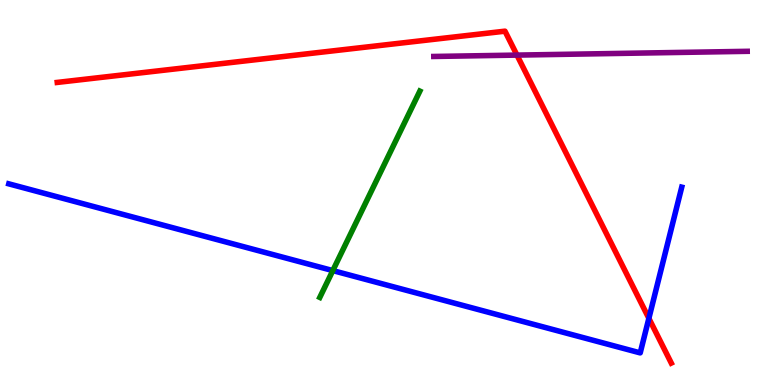[{'lines': ['blue', 'red'], 'intersections': [{'x': 8.37, 'y': 1.73}]}, {'lines': ['green', 'red'], 'intersections': []}, {'lines': ['purple', 'red'], 'intersections': [{'x': 6.67, 'y': 8.57}]}, {'lines': ['blue', 'green'], 'intersections': [{'x': 4.29, 'y': 2.97}]}, {'lines': ['blue', 'purple'], 'intersections': []}, {'lines': ['green', 'purple'], 'intersections': []}]